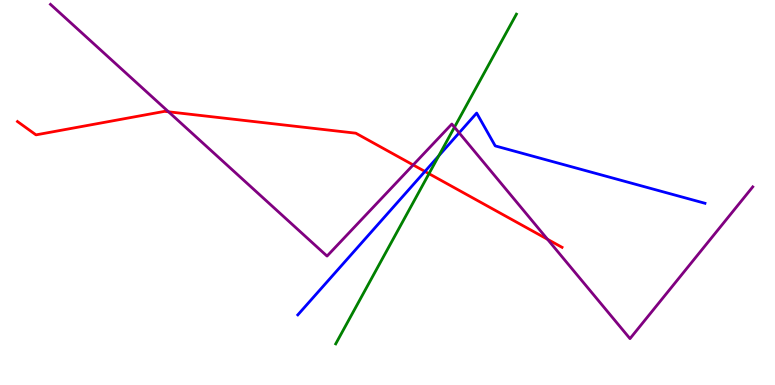[{'lines': ['blue', 'red'], 'intersections': [{'x': 5.48, 'y': 5.55}]}, {'lines': ['green', 'red'], 'intersections': [{'x': 5.54, 'y': 5.49}]}, {'lines': ['purple', 'red'], 'intersections': [{'x': 2.17, 'y': 7.1}, {'x': 5.33, 'y': 5.72}, {'x': 7.06, 'y': 3.78}]}, {'lines': ['blue', 'green'], 'intersections': [{'x': 5.66, 'y': 5.95}]}, {'lines': ['blue', 'purple'], 'intersections': [{'x': 5.92, 'y': 6.55}]}, {'lines': ['green', 'purple'], 'intersections': [{'x': 5.86, 'y': 6.7}]}]